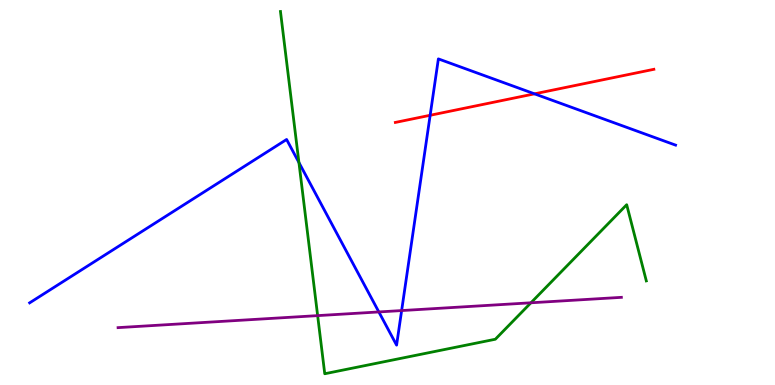[{'lines': ['blue', 'red'], 'intersections': [{'x': 5.55, 'y': 7.01}, {'x': 6.9, 'y': 7.56}]}, {'lines': ['green', 'red'], 'intersections': []}, {'lines': ['purple', 'red'], 'intersections': []}, {'lines': ['blue', 'green'], 'intersections': [{'x': 3.86, 'y': 5.78}]}, {'lines': ['blue', 'purple'], 'intersections': [{'x': 4.89, 'y': 1.9}, {'x': 5.18, 'y': 1.93}]}, {'lines': ['green', 'purple'], 'intersections': [{'x': 4.1, 'y': 1.8}, {'x': 6.85, 'y': 2.14}]}]